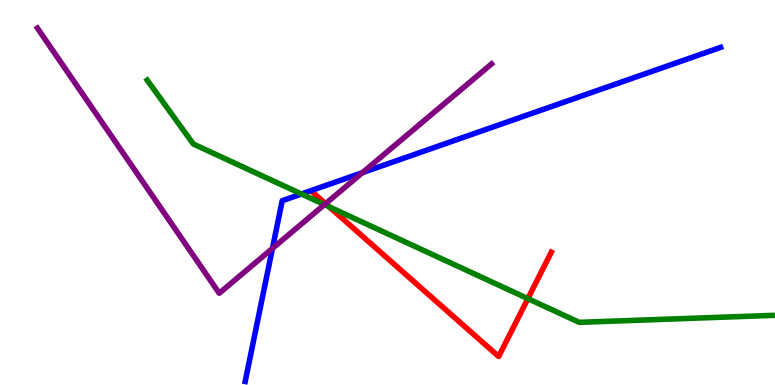[{'lines': ['blue', 'red'], 'intersections': []}, {'lines': ['green', 'red'], 'intersections': [{'x': 4.25, 'y': 4.63}, {'x': 6.81, 'y': 2.24}]}, {'lines': ['purple', 'red'], 'intersections': [{'x': 4.2, 'y': 4.71}]}, {'lines': ['blue', 'green'], 'intersections': [{'x': 3.89, 'y': 4.96}]}, {'lines': ['blue', 'purple'], 'intersections': [{'x': 3.52, 'y': 3.55}, {'x': 4.68, 'y': 5.52}]}, {'lines': ['green', 'purple'], 'intersections': [{'x': 4.19, 'y': 4.69}]}]